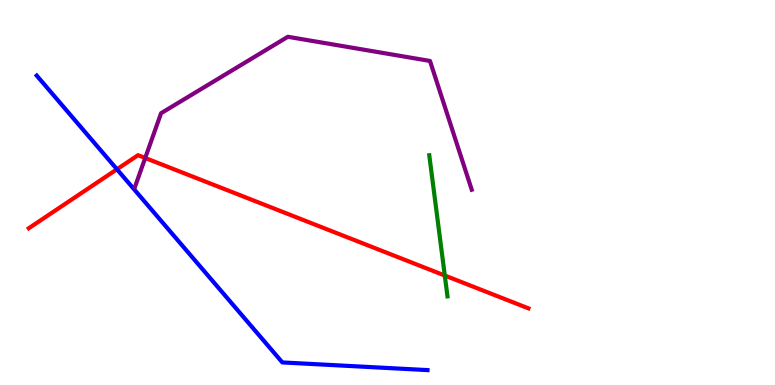[{'lines': ['blue', 'red'], 'intersections': [{'x': 1.51, 'y': 5.6}]}, {'lines': ['green', 'red'], 'intersections': [{'x': 5.74, 'y': 2.84}]}, {'lines': ['purple', 'red'], 'intersections': [{'x': 1.87, 'y': 5.9}]}, {'lines': ['blue', 'green'], 'intersections': []}, {'lines': ['blue', 'purple'], 'intersections': []}, {'lines': ['green', 'purple'], 'intersections': []}]